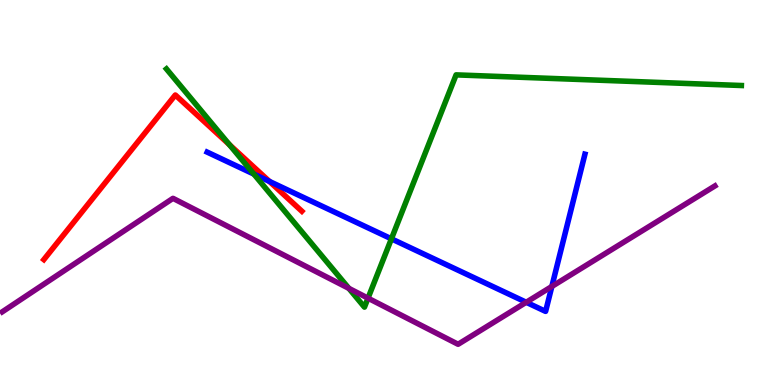[{'lines': ['blue', 'red'], 'intersections': [{'x': 3.48, 'y': 5.29}]}, {'lines': ['green', 'red'], 'intersections': [{'x': 2.96, 'y': 6.24}]}, {'lines': ['purple', 'red'], 'intersections': []}, {'lines': ['blue', 'green'], 'intersections': [{'x': 3.28, 'y': 5.48}, {'x': 5.05, 'y': 3.8}]}, {'lines': ['blue', 'purple'], 'intersections': [{'x': 6.79, 'y': 2.15}, {'x': 7.12, 'y': 2.56}]}, {'lines': ['green', 'purple'], 'intersections': [{'x': 4.5, 'y': 2.51}, {'x': 4.75, 'y': 2.26}]}]